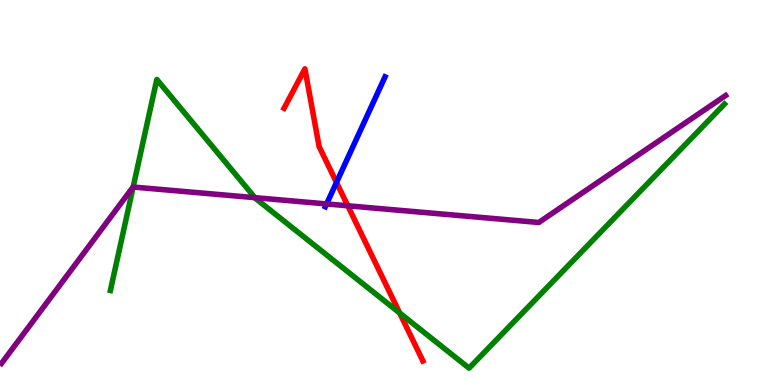[{'lines': ['blue', 'red'], 'intersections': [{'x': 4.34, 'y': 5.26}]}, {'lines': ['green', 'red'], 'intersections': [{'x': 5.16, 'y': 1.87}]}, {'lines': ['purple', 'red'], 'intersections': [{'x': 4.49, 'y': 4.65}]}, {'lines': ['blue', 'green'], 'intersections': []}, {'lines': ['blue', 'purple'], 'intersections': [{'x': 4.21, 'y': 4.7}]}, {'lines': ['green', 'purple'], 'intersections': [{'x': 1.72, 'y': 5.14}, {'x': 3.29, 'y': 4.87}]}]